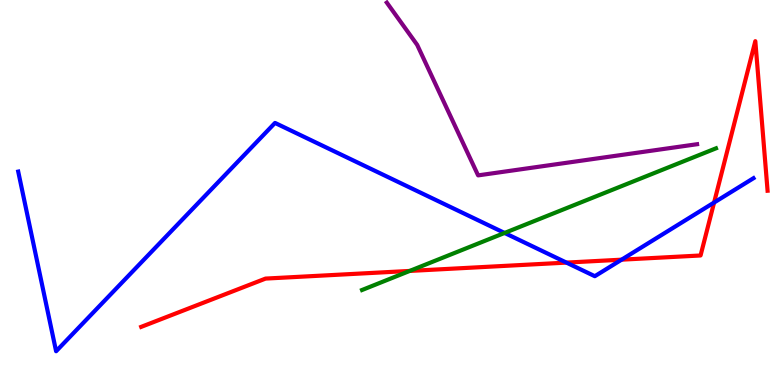[{'lines': ['blue', 'red'], 'intersections': [{'x': 7.31, 'y': 3.18}, {'x': 8.02, 'y': 3.26}, {'x': 9.21, 'y': 4.74}]}, {'lines': ['green', 'red'], 'intersections': [{'x': 5.29, 'y': 2.96}]}, {'lines': ['purple', 'red'], 'intersections': []}, {'lines': ['blue', 'green'], 'intersections': [{'x': 6.51, 'y': 3.95}]}, {'lines': ['blue', 'purple'], 'intersections': []}, {'lines': ['green', 'purple'], 'intersections': []}]